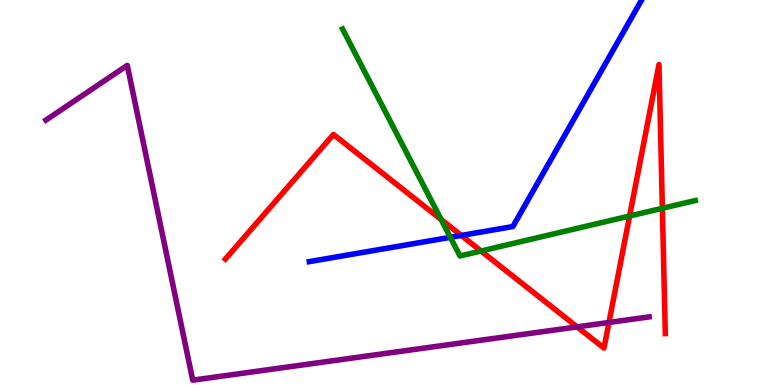[{'lines': ['blue', 'red'], 'intersections': [{'x': 5.95, 'y': 3.88}]}, {'lines': ['green', 'red'], 'intersections': [{'x': 5.69, 'y': 4.3}, {'x': 6.21, 'y': 3.48}, {'x': 8.12, 'y': 4.39}, {'x': 8.55, 'y': 4.59}]}, {'lines': ['purple', 'red'], 'intersections': [{'x': 7.45, 'y': 1.51}, {'x': 7.86, 'y': 1.62}]}, {'lines': ['blue', 'green'], 'intersections': [{'x': 5.81, 'y': 3.84}]}, {'lines': ['blue', 'purple'], 'intersections': []}, {'lines': ['green', 'purple'], 'intersections': []}]